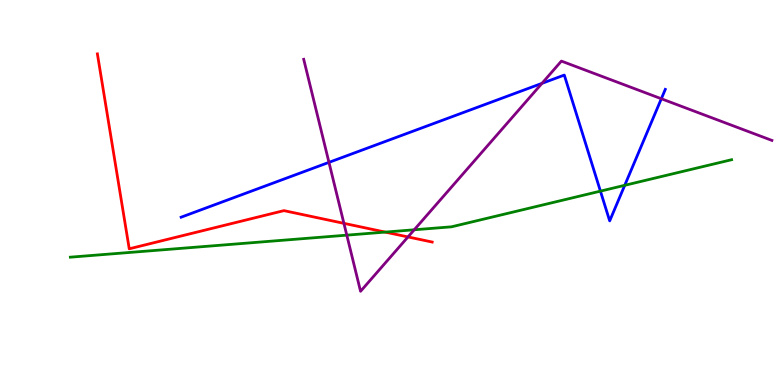[{'lines': ['blue', 'red'], 'intersections': []}, {'lines': ['green', 'red'], 'intersections': [{'x': 4.97, 'y': 3.97}]}, {'lines': ['purple', 'red'], 'intersections': [{'x': 4.44, 'y': 4.2}, {'x': 5.26, 'y': 3.85}]}, {'lines': ['blue', 'green'], 'intersections': [{'x': 7.75, 'y': 5.04}, {'x': 8.06, 'y': 5.19}]}, {'lines': ['blue', 'purple'], 'intersections': [{'x': 4.24, 'y': 5.78}, {'x': 6.99, 'y': 7.84}, {'x': 8.53, 'y': 7.44}]}, {'lines': ['green', 'purple'], 'intersections': [{'x': 4.47, 'y': 3.89}, {'x': 5.34, 'y': 4.03}]}]